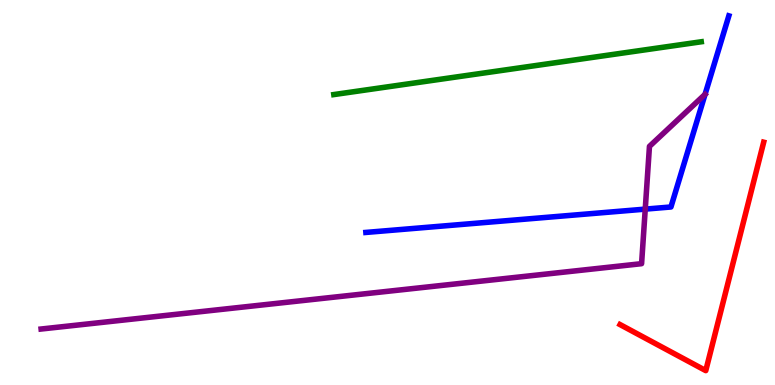[{'lines': ['blue', 'red'], 'intersections': []}, {'lines': ['green', 'red'], 'intersections': []}, {'lines': ['purple', 'red'], 'intersections': []}, {'lines': ['blue', 'green'], 'intersections': []}, {'lines': ['blue', 'purple'], 'intersections': [{'x': 8.33, 'y': 4.57}]}, {'lines': ['green', 'purple'], 'intersections': []}]